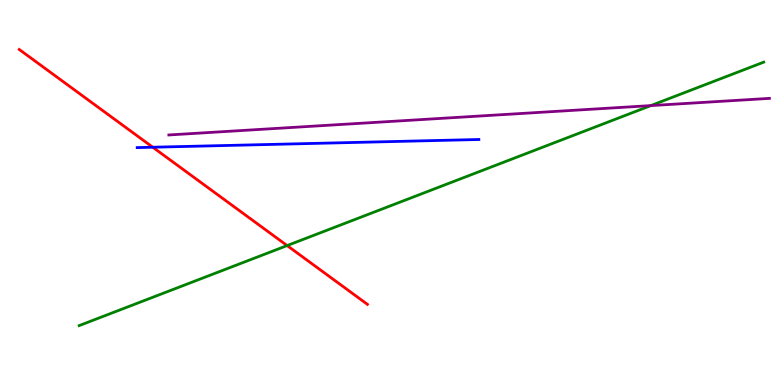[{'lines': ['blue', 'red'], 'intersections': [{'x': 1.97, 'y': 6.18}]}, {'lines': ['green', 'red'], 'intersections': [{'x': 3.7, 'y': 3.62}]}, {'lines': ['purple', 'red'], 'intersections': []}, {'lines': ['blue', 'green'], 'intersections': []}, {'lines': ['blue', 'purple'], 'intersections': []}, {'lines': ['green', 'purple'], 'intersections': [{'x': 8.4, 'y': 7.26}]}]